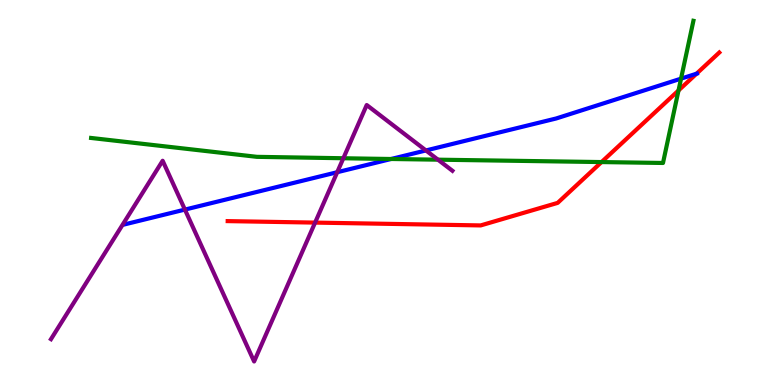[{'lines': ['blue', 'red'], 'intersections': [{'x': 8.99, 'y': 8.09}]}, {'lines': ['green', 'red'], 'intersections': [{'x': 7.76, 'y': 5.79}, {'x': 8.75, 'y': 7.65}]}, {'lines': ['purple', 'red'], 'intersections': [{'x': 4.07, 'y': 4.22}]}, {'lines': ['blue', 'green'], 'intersections': [{'x': 5.05, 'y': 5.87}, {'x': 8.79, 'y': 7.96}]}, {'lines': ['blue', 'purple'], 'intersections': [{'x': 2.39, 'y': 4.56}, {'x': 4.35, 'y': 5.53}, {'x': 5.5, 'y': 6.09}]}, {'lines': ['green', 'purple'], 'intersections': [{'x': 4.43, 'y': 5.89}, {'x': 5.65, 'y': 5.85}]}]